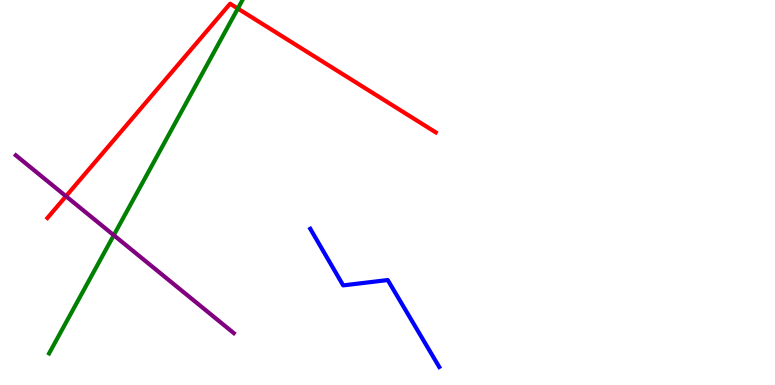[{'lines': ['blue', 'red'], 'intersections': []}, {'lines': ['green', 'red'], 'intersections': [{'x': 3.07, 'y': 9.78}]}, {'lines': ['purple', 'red'], 'intersections': [{'x': 0.851, 'y': 4.9}]}, {'lines': ['blue', 'green'], 'intersections': []}, {'lines': ['blue', 'purple'], 'intersections': []}, {'lines': ['green', 'purple'], 'intersections': [{'x': 1.47, 'y': 3.89}]}]